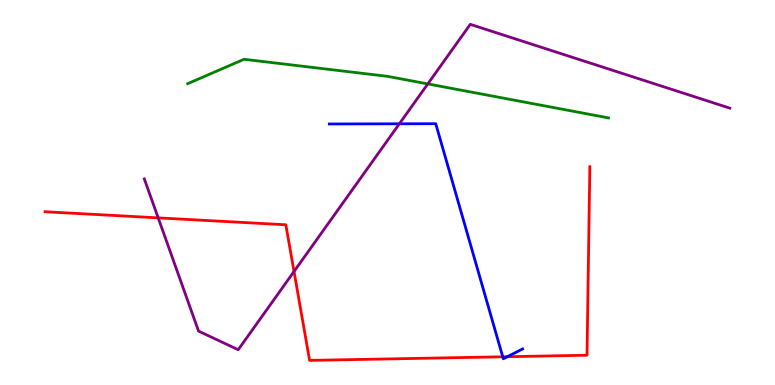[{'lines': ['blue', 'red'], 'intersections': [{'x': 6.49, 'y': 0.733}, {'x': 6.55, 'y': 0.735}]}, {'lines': ['green', 'red'], 'intersections': []}, {'lines': ['purple', 'red'], 'intersections': [{'x': 2.04, 'y': 4.34}, {'x': 3.79, 'y': 2.95}]}, {'lines': ['blue', 'green'], 'intersections': []}, {'lines': ['blue', 'purple'], 'intersections': [{'x': 5.15, 'y': 6.78}]}, {'lines': ['green', 'purple'], 'intersections': [{'x': 5.52, 'y': 7.82}]}]